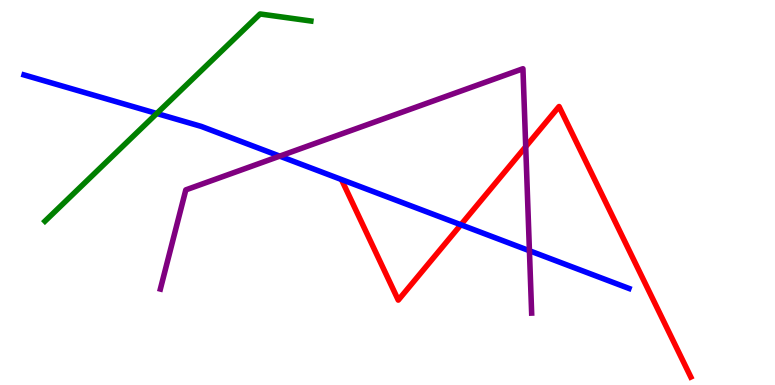[{'lines': ['blue', 'red'], 'intersections': [{'x': 5.95, 'y': 4.16}]}, {'lines': ['green', 'red'], 'intersections': []}, {'lines': ['purple', 'red'], 'intersections': [{'x': 6.78, 'y': 6.19}]}, {'lines': ['blue', 'green'], 'intersections': [{'x': 2.02, 'y': 7.05}]}, {'lines': ['blue', 'purple'], 'intersections': [{'x': 3.61, 'y': 5.94}, {'x': 6.83, 'y': 3.49}]}, {'lines': ['green', 'purple'], 'intersections': []}]